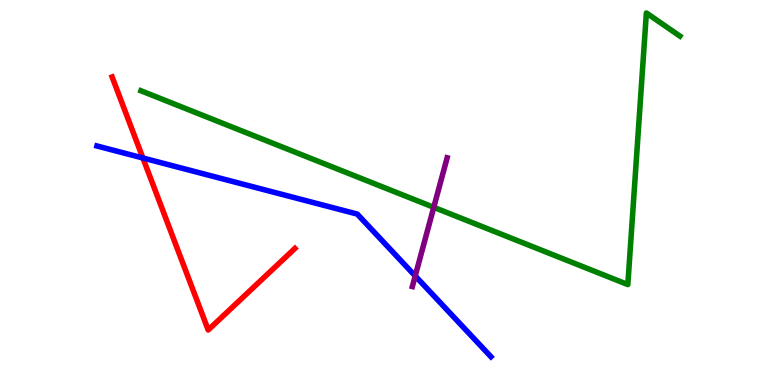[{'lines': ['blue', 'red'], 'intersections': [{'x': 1.84, 'y': 5.9}]}, {'lines': ['green', 'red'], 'intersections': []}, {'lines': ['purple', 'red'], 'intersections': []}, {'lines': ['blue', 'green'], 'intersections': []}, {'lines': ['blue', 'purple'], 'intersections': [{'x': 5.36, 'y': 2.83}]}, {'lines': ['green', 'purple'], 'intersections': [{'x': 5.6, 'y': 4.62}]}]